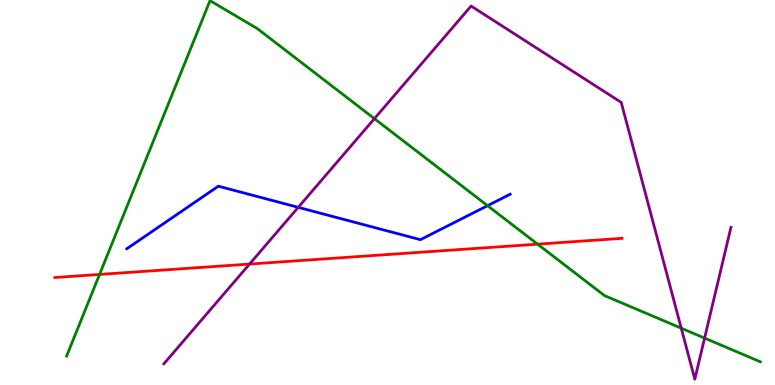[{'lines': ['blue', 'red'], 'intersections': []}, {'lines': ['green', 'red'], 'intersections': [{'x': 1.28, 'y': 2.87}, {'x': 6.94, 'y': 3.66}]}, {'lines': ['purple', 'red'], 'intersections': [{'x': 3.22, 'y': 3.14}]}, {'lines': ['blue', 'green'], 'intersections': [{'x': 6.29, 'y': 4.66}]}, {'lines': ['blue', 'purple'], 'intersections': [{'x': 3.85, 'y': 4.61}]}, {'lines': ['green', 'purple'], 'intersections': [{'x': 4.83, 'y': 6.92}, {'x': 8.79, 'y': 1.48}, {'x': 9.09, 'y': 1.22}]}]